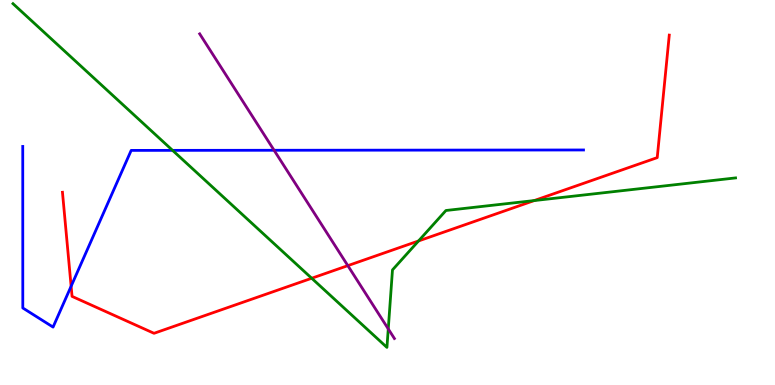[{'lines': ['blue', 'red'], 'intersections': [{'x': 0.918, 'y': 2.57}]}, {'lines': ['green', 'red'], 'intersections': [{'x': 4.02, 'y': 2.77}, {'x': 5.4, 'y': 3.74}, {'x': 6.89, 'y': 4.79}]}, {'lines': ['purple', 'red'], 'intersections': [{'x': 4.49, 'y': 3.1}]}, {'lines': ['blue', 'green'], 'intersections': [{'x': 2.23, 'y': 6.09}]}, {'lines': ['blue', 'purple'], 'intersections': [{'x': 3.54, 'y': 6.1}]}, {'lines': ['green', 'purple'], 'intersections': [{'x': 5.01, 'y': 1.46}]}]